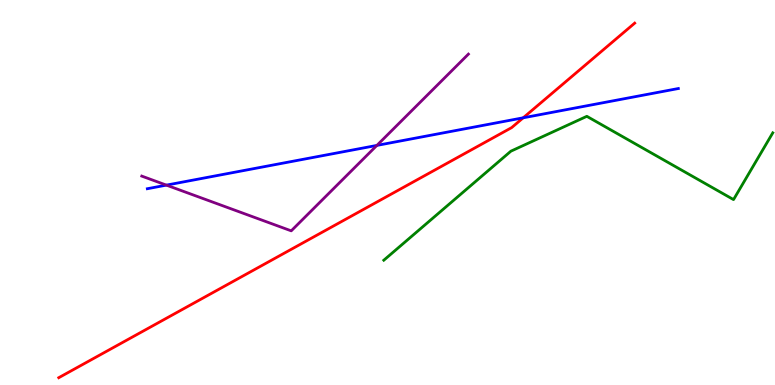[{'lines': ['blue', 'red'], 'intersections': [{'x': 6.75, 'y': 6.94}]}, {'lines': ['green', 'red'], 'intersections': []}, {'lines': ['purple', 'red'], 'intersections': []}, {'lines': ['blue', 'green'], 'intersections': []}, {'lines': ['blue', 'purple'], 'intersections': [{'x': 2.15, 'y': 5.19}, {'x': 4.86, 'y': 6.22}]}, {'lines': ['green', 'purple'], 'intersections': []}]